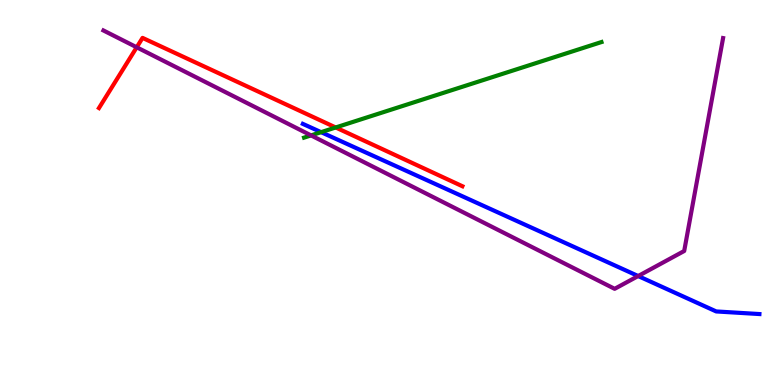[{'lines': ['blue', 'red'], 'intersections': []}, {'lines': ['green', 'red'], 'intersections': [{'x': 4.33, 'y': 6.69}]}, {'lines': ['purple', 'red'], 'intersections': [{'x': 1.76, 'y': 8.77}]}, {'lines': ['blue', 'green'], 'intersections': [{'x': 4.14, 'y': 6.57}]}, {'lines': ['blue', 'purple'], 'intersections': [{'x': 8.23, 'y': 2.83}]}, {'lines': ['green', 'purple'], 'intersections': [{'x': 4.01, 'y': 6.48}]}]